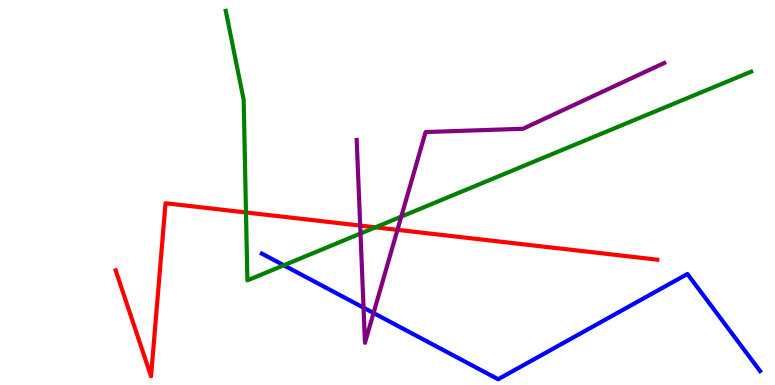[{'lines': ['blue', 'red'], 'intersections': []}, {'lines': ['green', 'red'], 'intersections': [{'x': 3.17, 'y': 4.48}, {'x': 4.84, 'y': 4.1}]}, {'lines': ['purple', 'red'], 'intersections': [{'x': 4.65, 'y': 4.14}, {'x': 5.13, 'y': 4.03}]}, {'lines': ['blue', 'green'], 'intersections': [{'x': 3.66, 'y': 3.11}]}, {'lines': ['blue', 'purple'], 'intersections': [{'x': 4.69, 'y': 2.01}, {'x': 4.82, 'y': 1.87}]}, {'lines': ['green', 'purple'], 'intersections': [{'x': 4.65, 'y': 3.93}, {'x': 5.18, 'y': 4.37}]}]